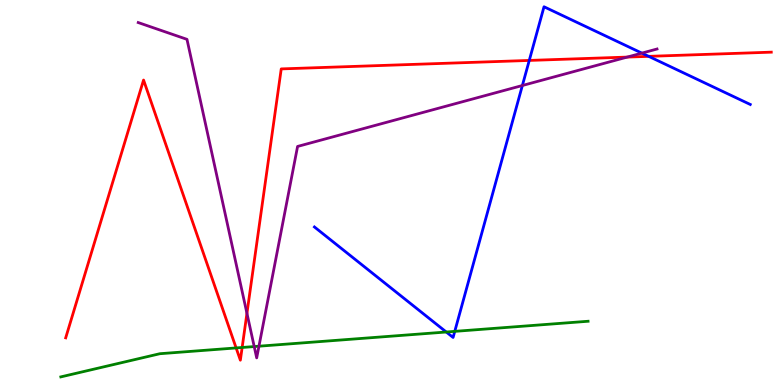[{'lines': ['blue', 'red'], 'intersections': [{'x': 6.83, 'y': 8.43}, {'x': 8.37, 'y': 8.54}]}, {'lines': ['green', 'red'], 'intersections': [{'x': 3.05, 'y': 0.963}, {'x': 3.12, 'y': 0.975}]}, {'lines': ['purple', 'red'], 'intersections': [{'x': 3.19, 'y': 1.86}, {'x': 8.09, 'y': 8.52}]}, {'lines': ['blue', 'green'], 'intersections': [{'x': 5.76, 'y': 1.38}, {'x': 5.87, 'y': 1.39}]}, {'lines': ['blue', 'purple'], 'intersections': [{'x': 6.74, 'y': 7.78}, {'x': 8.28, 'y': 8.62}]}, {'lines': ['green', 'purple'], 'intersections': [{'x': 3.28, 'y': 0.998}, {'x': 3.34, 'y': 1.01}]}]